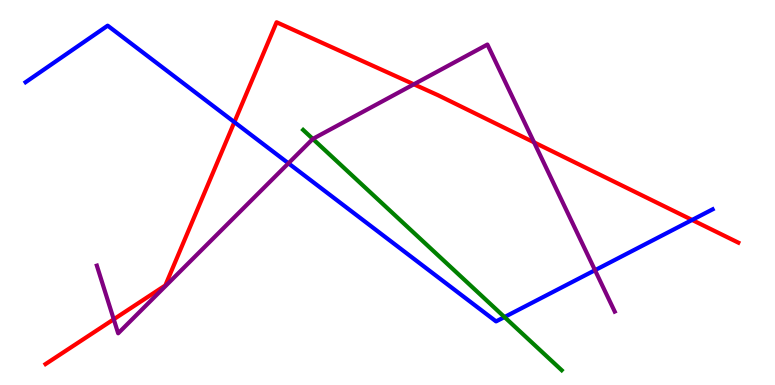[{'lines': ['blue', 'red'], 'intersections': [{'x': 3.02, 'y': 6.83}, {'x': 8.93, 'y': 4.29}]}, {'lines': ['green', 'red'], 'intersections': []}, {'lines': ['purple', 'red'], 'intersections': [{'x': 1.47, 'y': 1.71}, {'x': 5.34, 'y': 7.81}, {'x': 6.89, 'y': 6.3}]}, {'lines': ['blue', 'green'], 'intersections': [{'x': 6.51, 'y': 1.77}]}, {'lines': ['blue', 'purple'], 'intersections': [{'x': 3.72, 'y': 5.76}, {'x': 7.68, 'y': 2.98}]}, {'lines': ['green', 'purple'], 'intersections': [{'x': 4.04, 'y': 6.39}]}]